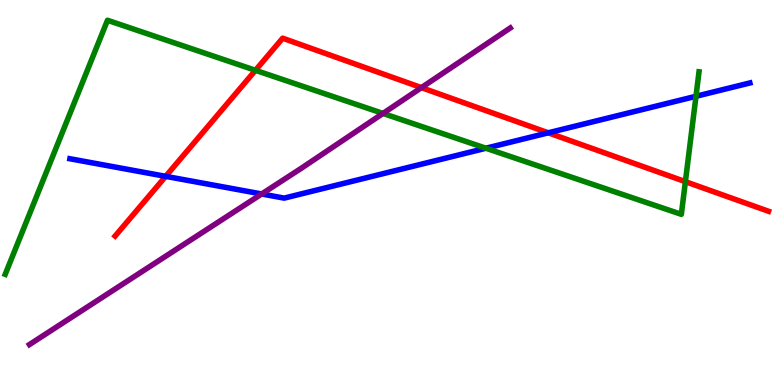[{'lines': ['blue', 'red'], 'intersections': [{'x': 2.14, 'y': 5.42}, {'x': 7.07, 'y': 6.55}]}, {'lines': ['green', 'red'], 'intersections': [{'x': 3.3, 'y': 8.17}, {'x': 8.84, 'y': 5.28}]}, {'lines': ['purple', 'red'], 'intersections': [{'x': 5.44, 'y': 7.72}]}, {'lines': ['blue', 'green'], 'intersections': [{'x': 6.27, 'y': 6.15}, {'x': 8.98, 'y': 7.5}]}, {'lines': ['blue', 'purple'], 'intersections': [{'x': 3.38, 'y': 4.96}]}, {'lines': ['green', 'purple'], 'intersections': [{'x': 4.94, 'y': 7.05}]}]